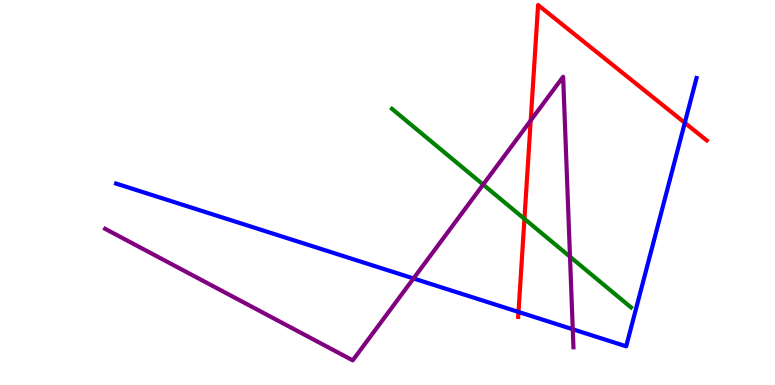[{'lines': ['blue', 'red'], 'intersections': [{'x': 6.69, 'y': 1.9}, {'x': 8.84, 'y': 6.81}]}, {'lines': ['green', 'red'], 'intersections': [{'x': 6.77, 'y': 4.32}]}, {'lines': ['purple', 'red'], 'intersections': [{'x': 6.85, 'y': 6.87}]}, {'lines': ['blue', 'green'], 'intersections': []}, {'lines': ['blue', 'purple'], 'intersections': [{'x': 5.34, 'y': 2.77}, {'x': 7.39, 'y': 1.45}]}, {'lines': ['green', 'purple'], 'intersections': [{'x': 6.23, 'y': 5.21}, {'x': 7.35, 'y': 3.33}]}]